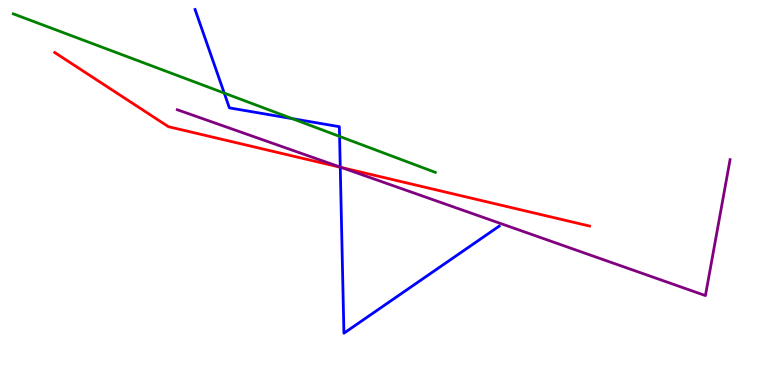[{'lines': ['blue', 'red'], 'intersections': [{'x': 4.39, 'y': 5.66}]}, {'lines': ['green', 'red'], 'intersections': []}, {'lines': ['purple', 'red'], 'intersections': [{'x': 4.41, 'y': 5.65}]}, {'lines': ['blue', 'green'], 'intersections': [{'x': 2.89, 'y': 7.58}, {'x': 3.77, 'y': 6.92}, {'x': 4.38, 'y': 6.46}]}, {'lines': ['blue', 'purple'], 'intersections': [{'x': 4.39, 'y': 5.66}]}, {'lines': ['green', 'purple'], 'intersections': []}]